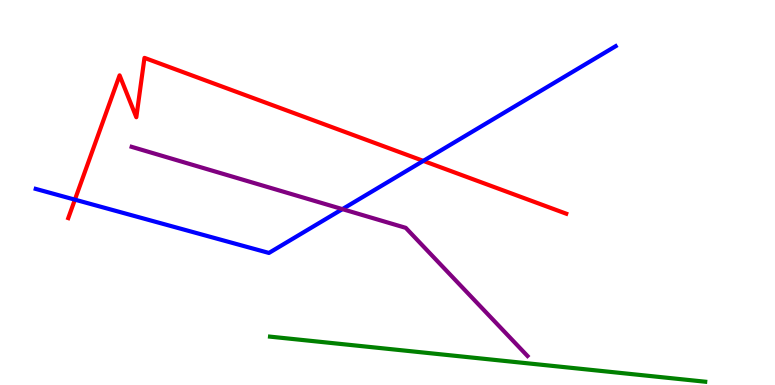[{'lines': ['blue', 'red'], 'intersections': [{'x': 0.966, 'y': 4.81}, {'x': 5.46, 'y': 5.82}]}, {'lines': ['green', 'red'], 'intersections': []}, {'lines': ['purple', 'red'], 'intersections': []}, {'lines': ['blue', 'green'], 'intersections': []}, {'lines': ['blue', 'purple'], 'intersections': [{'x': 4.42, 'y': 4.57}]}, {'lines': ['green', 'purple'], 'intersections': []}]